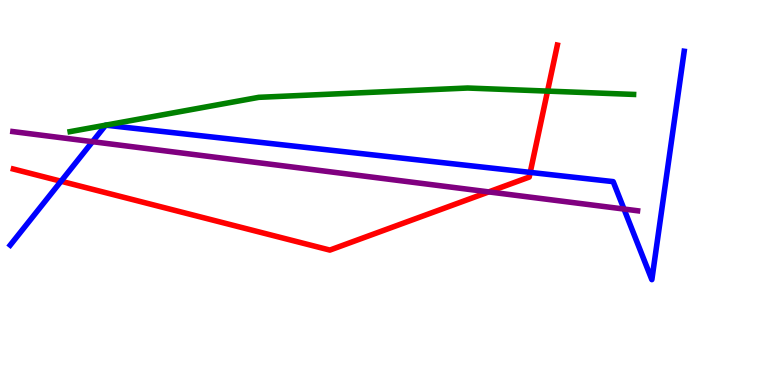[{'lines': ['blue', 'red'], 'intersections': [{'x': 0.788, 'y': 5.29}, {'x': 6.84, 'y': 5.52}]}, {'lines': ['green', 'red'], 'intersections': [{'x': 7.07, 'y': 7.63}]}, {'lines': ['purple', 'red'], 'intersections': [{'x': 6.31, 'y': 5.02}]}, {'lines': ['blue', 'green'], 'intersections': [{'x': 1.36, 'y': 6.75}, {'x': 1.36, 'y': 6.75}]}, {'lines': ['blue', 'purple'], 'intersections': [{'x': 1.19, 'y': 6.32}, {'x': 8.05, 'y': 4.57}]}, {'lines': ['green', 'purple'], 'intersections': []}]